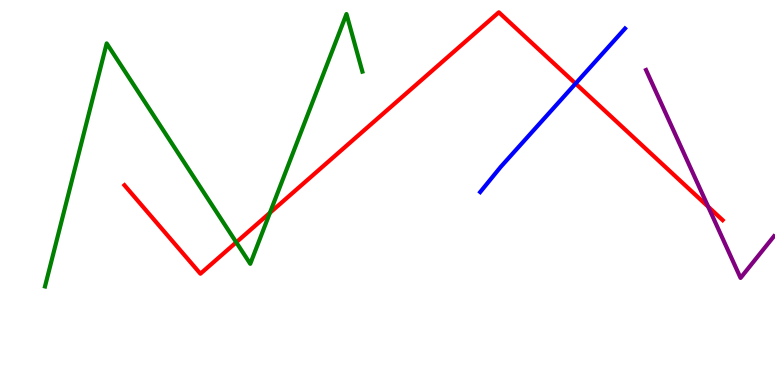[{'lines': ['blue', 'red'], 'intersections': [{'x': 7.43, 'y': 7.83}]}, {'lines': ['green', 'red'], 'intersections': [{'x': 3.05, 'y': 3.71}, {'x': 3.48, 'y': 4.47}]}, {'lines': ['purple', 'red'], 'intersections': [{'x': 9.14, 'y': 4.63}]}, {'lines': ['blue', 'green'], 'intersections': []}, {'lines': ['blue', 'purple'], 'intersections': []}, {'lines': ['green', 'purple'], 'intersections': []}]